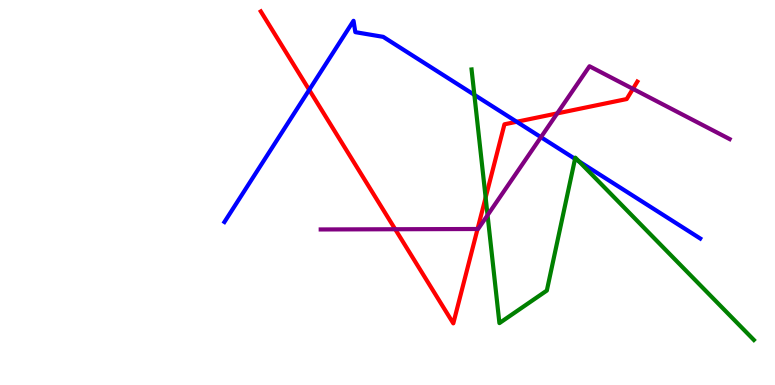[{'lines': ['blue', 'red'], 'intersections': [{'x': 3.99, 'y': 7.67}, {'x': 6.67, 'y': 6.84}]}, {'lines': ['green', 'red'], 'intersections': [{'x': 6.27, 'y': 4.87}]}, {'lines': ['purple', 'red'], 'intersections': [{'x': 5.1, 'y': 4.05}, {'x': 6.16, 'y': 4.05}, {'x': 7.19, 'y': 7.05}, {'x': 8.17, 'y': 7.69}]}, {'lines': ['blue', 'green'], 'intersections': [{'x': 6.12, 'y': 7.54}, {'x': 7.42, 'y': 5.87}, {'x': 7.47, 'y': 5.81}]}, {'lines': ['blue', 'purple'], 'intersections': [{'x': 6.98, 'y': 6.44}]}, {'lines': ['green', 'purple'], 'intersections': [{'x': 6.29, 'y': 4.41}]}]